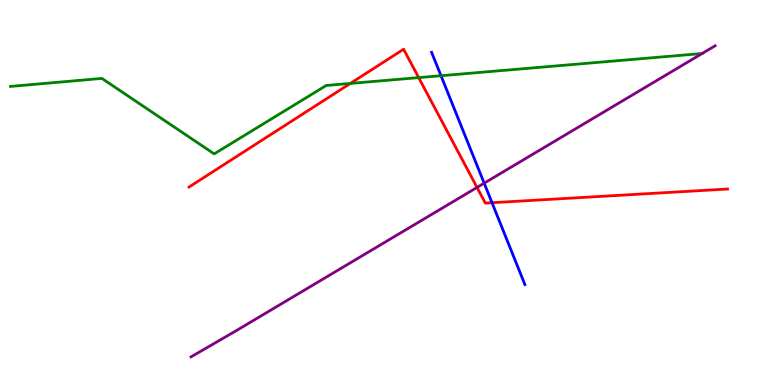[{'lines': ['blue', 'red'], 'intersections': [{'x': 6.35, 'y': 4.73}]}, {'lines': ['green', 'red'], 'intersections': [{'x': 4.52, 'y': 7.83}, {'x': 5.4, 'y': 7.98}]}, {'lines': ['purple', 'red'], 'intersections': [{'x': 6.16, 'y': 5.13}]}, {'lines': ['blue', 'green'], 'intersections': [{'x': 5.69, 'y': 8.03}]}, {'lines': ['blue', 'purple'], 'intersections': [{'x': 6.25, 'y': 5.24}]}, {'lines': ['green', 'purple'], 'intersections': []}]